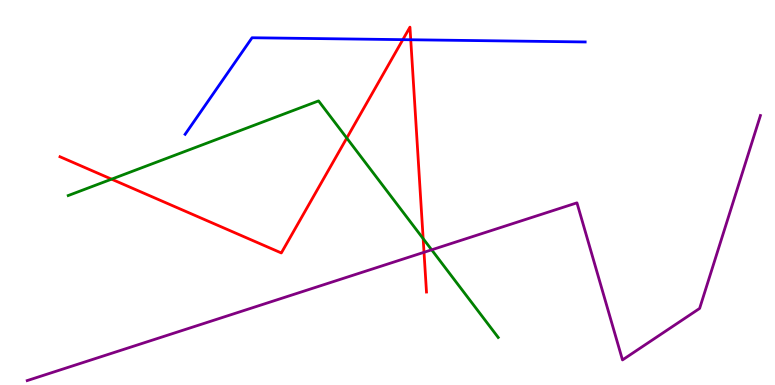[{'lines': ['blue', 'red'], 'intersections': [{'x': 5.2, 'y': 8.97}, {'x': 5.3, 'y': 8.97}]}, {'lines': ['green', 'red'], 'intersections': [{'x': 1.44, 'y': 5.35}, {'x': 4.47, 'y': 6.41}, {'x': 5.46, 'y': 3.8}]}, {'lines': ['purple', 'red'], 'intersections': [{'x': 5.47, 'y': 3.45}]}, {'lines': ['blue', 'green'], 'intersections': []}, {'lines': ['blue', 'purple'], 'intersections': []}, {'lines': ['green', 'purple'], 'intersections': [{'x': 5.57, 'y': 3.51}]}]